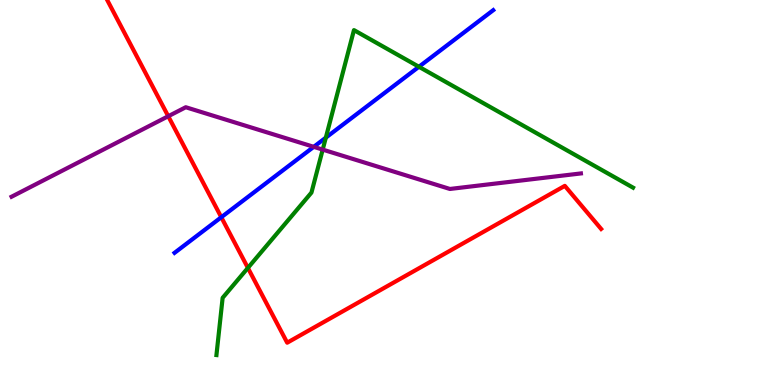[{'lines': ['blue', 'red'], 'intersections': [{'x': 2.86, 'y': 4.36}]}, {'lines': ['green', 'red'], 'intersections': [{'x': 3.2, 'y': 3.04}]}, {'lines': ['purple', 'red'], 'intersections': [{'x': 2.17, 'y': 6.98}]}, {'lines': ['blue', 'green'], 'intersections': [{'x': 4.2, 'y': 6.42}, {'x': 5.41, 'y': 8.27}]}, {'lines': ['blue', 'purple'], 'intersections': [{'x': 4.05, 'y': 6.19}]}, {'lines': ['green', 'purple'], 'intersections': [{'x': 4.16, 'y': 6.11}]}]